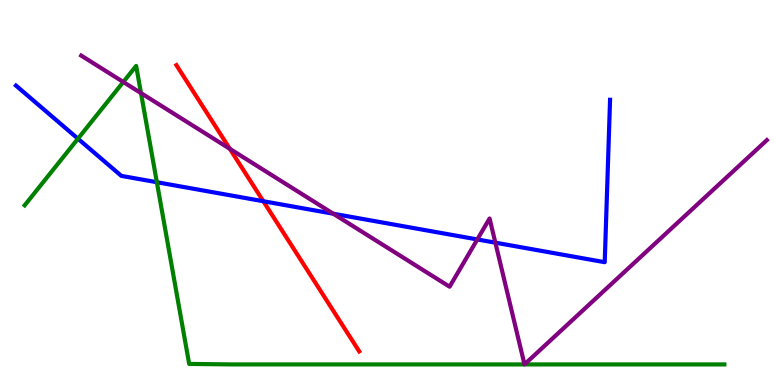[{'lines': ['blue', 'red'], 'intersections': [{'x': 3.4, 'y': 4.77}]}, {'lines': ['green', 'red'], 'intersections': []}, {'lines': ['purple', 'red'], 'intersections': [{'x': 2.97, 'y': 6.13}]}, {'lines': ['blue', 'green'], 'intersections': [{'x': 1.01, 'y': 6.4}, {'x': 2.02, 'y': 5.27}]}, {'lines': ['blue', 'purple'], 'intersections': [{'x': 4.3, 'y': 4.45}, {'x': 6.16, 'y': 3.78}, {'x': 6.39, 'y': 3.7}]}, {'lines': ['green', 'purple'], 'intersections': [{'x': 1.59, 'y': 7.87}, {'x': 1.82, 'y': 7.58}]}]